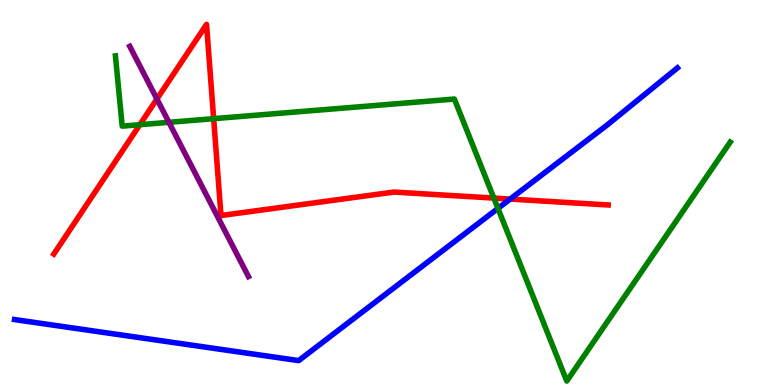[{'lines': ['blue', 'red'], 'intersections': [{'x': 6.58, 'y': 4.83}]}, {'lines': ['green', 'red'], 'intersections': [{'x': 1.8, 'y': 6.76}, {'x': 2.76, 'y': 6.92}, {'x': 6.37, 'y': 4.85}]}, {'lines': ['purple', 'red'], 'intersections': [{'x': 2.02, 'y': 7.43}]}, {'lines': ['blue', 'green'], 'intersections': [{'x': 6.43, 'y': 4.59}]}, {'lines': ['blue', 'purple'], 'intersections': []}, {'lines': ['green', 'purple'], 'intersections': [{'x': 2.18, 'y': 6.82}]}]